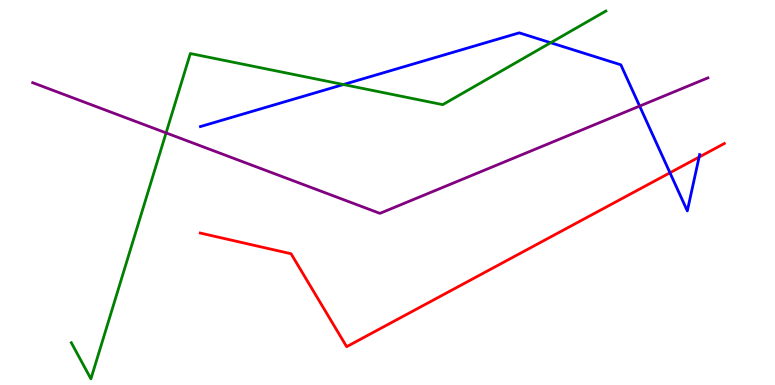[{'lines': ['blue', 'red'], 'intersections': [{'x': 8.64, 'y': 5.51}, {'x': 9.02, 'y': 5.92}]}, {'lines': ['green', 'red'], 'intersections': []}, {'lines': ['purple', 'red'], 'intersections': []}, {'lines': ['blue', 'green'], 'intersections': [{'x': 4.43, 'y': 7.8}, {'x': 7.11, 'y': 8.89}]}, {'lines': ['blue', 'purple'], 'intersections': [{'x': 8.25, 'y': 7.24}]}, {'lines': ['green', 'purple'], 'intersections': [{'x': 2.14, 'y': 6.55}]}]